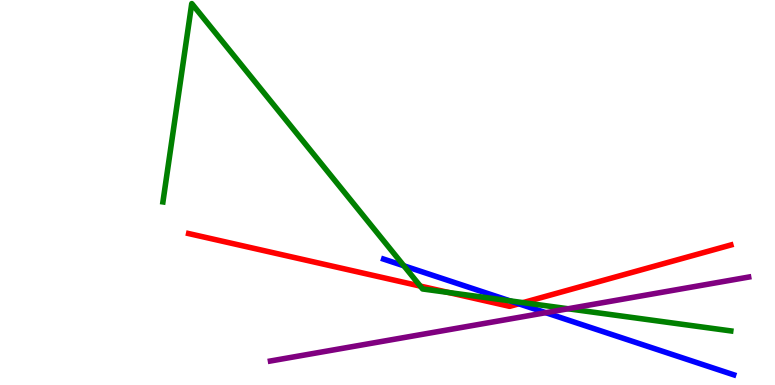[{'lines': ['blue', 'red'], 'intersections': [{'x': 6.69, 'y': 2.11}]}, {'lines': ['green', 'red'], 'intersections': [{'x': 5.42, 'y': 2.57}, {'x': 5.79, 'y': 2.4}, {'x': 6.75, 'y': 2.14}]}, {'lines': ['purple', 'red'], 'intersections': []}, {'lines': ['blue', 'green'], 'intersections': [{'x': 5.21, 'y': 3.1}, {'x': 6.58, 'y': 2.19}]}, {'lines': ['blue', 'purple'], 'intersections': [{'x': 7.04, 'y': 1.88}]}, {'lines': ['green', 'purple'], 'intersections': [{'x': 7.33, 'y': 1.98}]}]